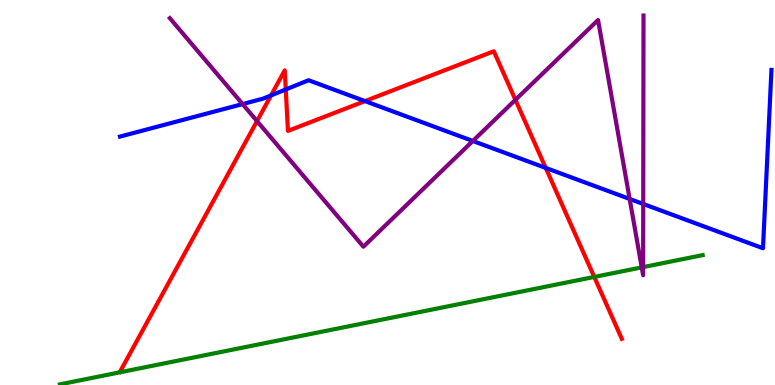[{'lines': ['blue', 'red'], 'intersections': [{'x': 3.5, 'y': 7.52}, {'x': 3.69, 'y': 7.68}, {'x': 4.71, 'y': 7.37}, {'x': 7.04, 'y': 5.64}]}, {'lines': ['green', 'red'], 'intersections': [{'x': 7.67, 'y': 2.81}]}, {'lines': ['purple', 'red'], 'intersections': [{'x': 3.32, 'y': 6.85}, {'x': 6.65, 'y': 7.41}]}, {'lines': ['blue', 'green'], 'intersections': []}, {'lines': ['blue', 'purple'], 'intersections': [{'x': 3.13, 'y': 7.3}, {'x': 6.1, 'y': 6.34}, {'x': 8.12, 'y': 4.83}, {'x': 8.3, 'y': 4.7}]}, {'lines': ['green', 'purple'], 'intersections': [{'x': 8.28, 'y': 3.05}, {'x': 8.3, 'y': 3.06}]}]